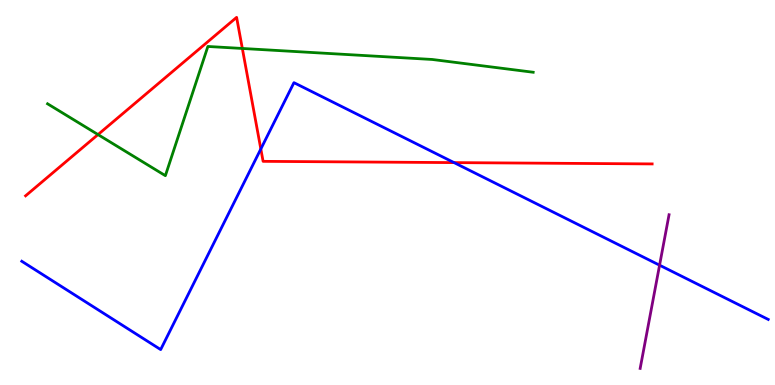[{'lines': ['blue', 'red'], 'intersections': [{'x': 3.37, 'y': 6.13}, {'x': 5.86, 'y': 5.78}]}, {'lines': ['green', 'red'], 'intersections': [{'x': 1.26, 'y': 6.5}, {'x': 3.13, 'y': 8.74}]}, {'lines': ['purple', 'red'], 'intersections': []}, {'lines': ['blue', 'green'], 'intersections': []}, {'lines': ['blue', 'purple'], 'intersections': [{'x': 8.51, 'y': 3.11}]}, {'lines': ['green', 'purple'], 'intersections': []}]